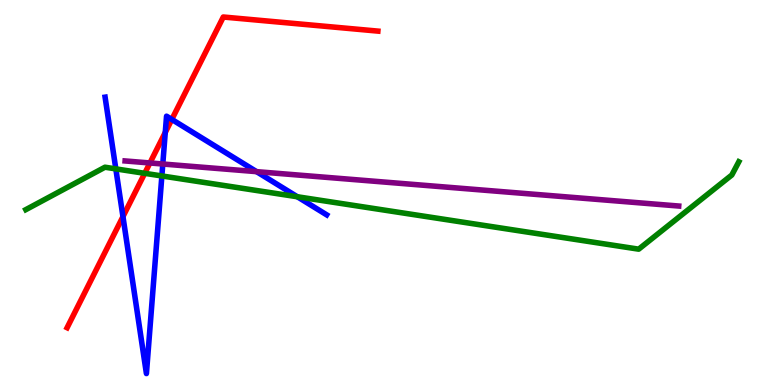[{'lines': ['blue', 'red'], 'intersections': [{'x': 1.59, 'y': 4.37}, {'x': 2.13, 'y': 6.56}, {'x': 2.22, 'y': 6.9}]}, {'lines': ['green', 'red'], 'intersections': [{'x': 1.87, 'y': 5.5}]}, {'lines': ['purple', 'red'], 'intersections': [{'x': 1.93, 'y': 5.77}]}, {'lines': ['blue', 'green'], 'intersections': [{'x': 1.49, 'y': 5.61}, {'x': 2.09, 'y': 5.43}, {'x': 3.84, 'y': 4.89}]}, {'lines': ['blue', 'purple'], 'intersections': [{'x': 2.1, 'y': 5.74}, {'x': 3.31, 'y': 5.54}]}, {'lines': ['green', 'purple'], 'intersections': []}]